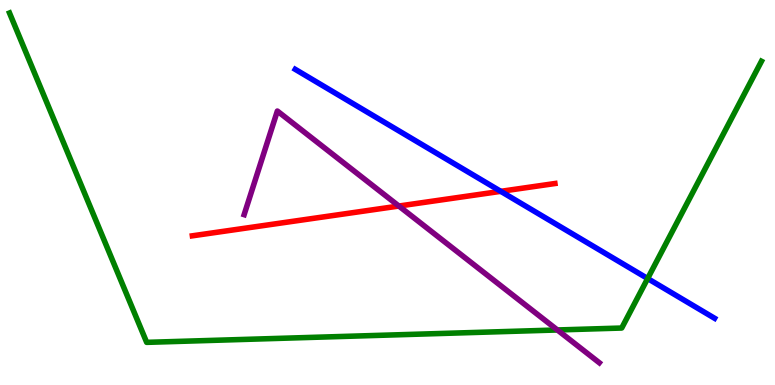[{'lines': ['blue', 'red'], 'intersections': [{'x': 6.46, 'y': 5.03}]}, {'lines': ['green', 'red'], 'intersections': []}, {'lines': ['purple', 'red'], 'intersections': [{'x': 5.15, 'y': 4.65}]}, {'lines': ['blue', 'green'], 'intersections': [{'x': 8.36, 'y': 2.77}]}, {'lines': ['blue', 'purple'], 'intersections': []}, {'lines': ['green', 'purple'], 'intersections': [{'x': 7.19, 'y': 1.43}]}]